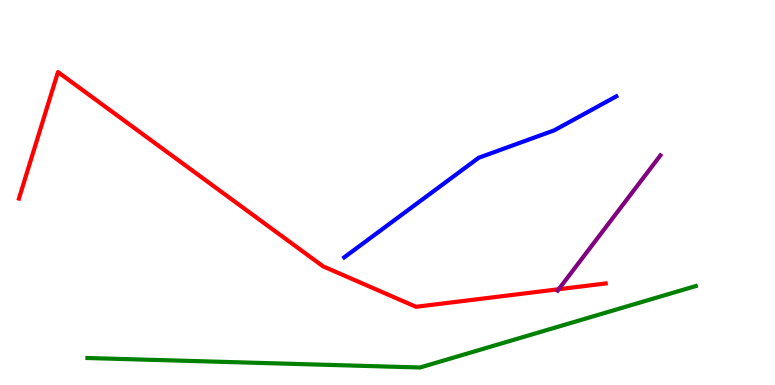[{'lines': ['blue', 'red'], 'intersections': []}, {'lines': ['green', 'red'], 'intersections': []}, {'lines': ['purple', 'red'], 'intersections': [{'x': 7.21, 'y': 2.49}]}, {'lines': ['blue', 'green'], 'intersections': []}, {'lines': ['blue', 'purple'], 'intersections': []}, {'lines': ['green', 'purple'], 'intersections': []}]